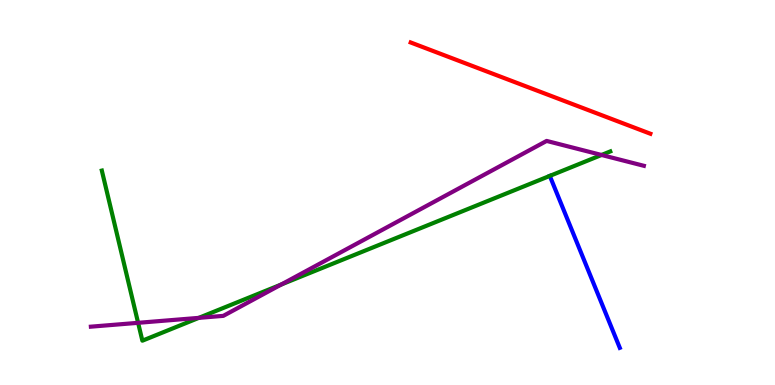[{'lines': ['blue', 'red'], 'intersections': []}, {'lines': ['green', 'red'], 'intersections': []}, {'lines': ['purple', 'red'], 'intersections': []}, {'lines': ['blue', 'green'], 'intersections': []}, {'lines': ['blue', 'purple'], 'intersections': []}, {'lines': ['green', 'purple'], 'intersections': [{'x': 1.78, 'y': 1.62}, {'x': 2.57, 'y': 1.74}, {'x': 3.63, 'y': 2.61}, {'x': 7.76, 'y': 5.97}]}]